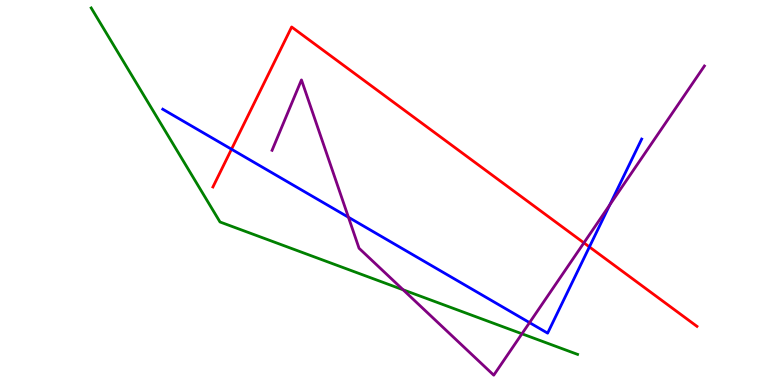[{'lines': ['blue', 'red'], 'intersections': [{'x': 2.99, 'y': 6.12}, {'x': 7.61, 'y': 3.59}]}, {'lines': ['green', 'red'], 'intersections': []}, {'lines': ['purple', 'red'], 'intersections': [{'x': 7.53, 'y': 3.69}]}, {'lines': ['blue', 'green'], 'intersections': []}, {'lines': ['blue', 'purple'], 'intersections': [{'x': 4.5, 'y': 4.36}, {'x': 6.83, 'y': 1.62}, {'x': 7.87, 'y': 4.68}]}, {'lines': ['green', 'purple'], 'intersections': [{'x': 5.2, 'y': 2.47}, {'x': 6.73, 'y': 1.33}]}]